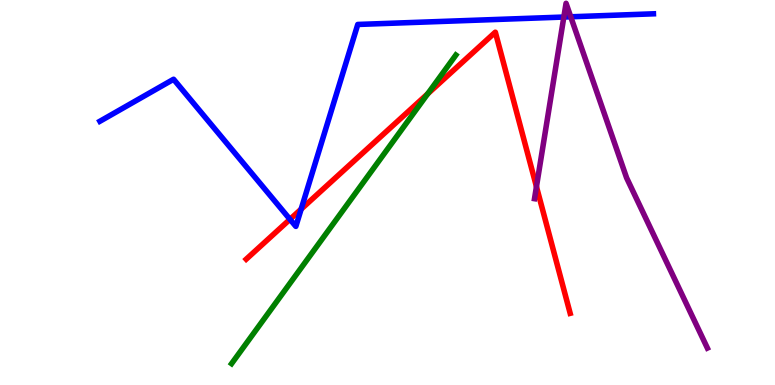[{'lines': ['blue', 'red'], 'intersections': [{'x': 3.74, 'y': 4.3}, {'x': 3.89, 'y': 4.57}]}, {'lines': ['green', 'red'], 'intersections': [{'x': 5.52, 'y': 7.56}]}, {'lines': ['purple', 'red'], 'intersections': [{'x': 6.92, 'y': 5.15}]}, {'lines': ['blue', 'green'], 'intersections': []}, {'lines': ['blue', 'purple'], 'intersections': [{'x': 7.28, 'y': 9.56}, {'x': 7.36, 'y': 9.56}]}, {'lines': ['green', 'purple'], 'intersections': []}]